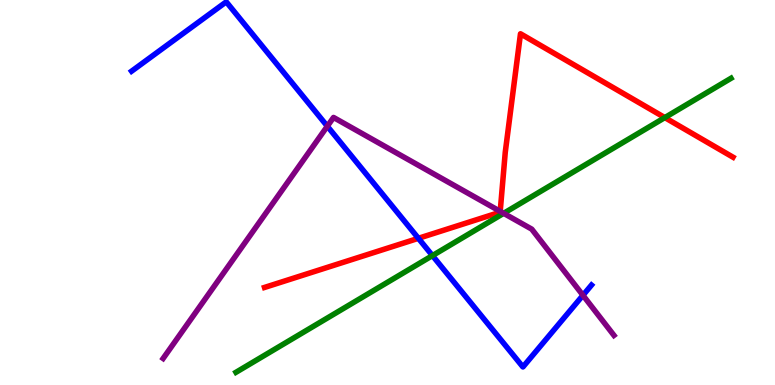[{'lines': ['blue', 'red'], 'intersections': [{'x': 5.4, 'y': 3.81}]}, {'lines': ['green', 'red'], 'intersections': [{'x': 8.58, 'y': 6.95}]}, {'lines': ['purple', 'red'], 'intersections': [{'x': 6.45, 'y': 4.51}]}, {'lines': ['blue', 'green'], 'intersections': [{'x': 5.58, 'y': 3.36}]}, {'lines': ['blue', 'purple'], 'intersections': [{'x': 4.22, 'y': 6.72}, {'x': 7.52, 'y': 2.33}]}, {'lines': ['green', 'purple'], 'intersections': [{'x': 6.5, 'y': 4.46}]}]